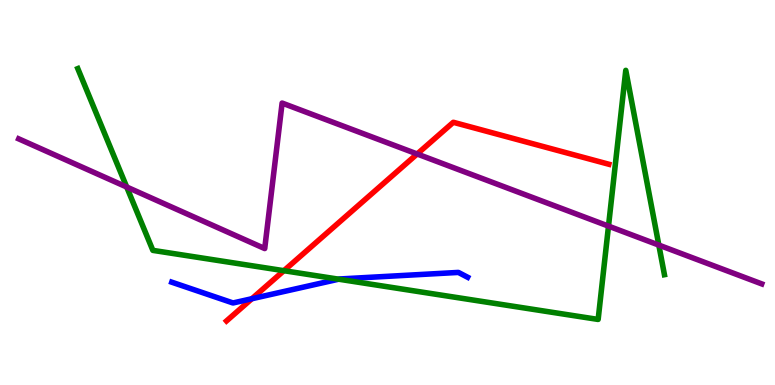[{'lines': ['blue', 'red'], 'intersections': [{'x': 3.25, 'y': 2.24}]}, {'lines': ['green', 'red'], 'intersections': [{'x': 3.66, 'y': 2.97}]}, {'lines': ['purple', 'red'], 'intersections': [{'x': 5.38, 'y': 6.0}]}, {'lines': ['blue', 'green'], 'intersections': [{'x': 4.37, 'y': 2.75}]}, {'lines': ['blue', 'purple'], 'intersections': []}, {'lines': ['green', 'purple'], 'intersections': [{'x': 1.63, 'y': 5.14}, {'x': 7.85, 'y': 4.13}, {'x': 8.5, 'y': 3.63}]}]